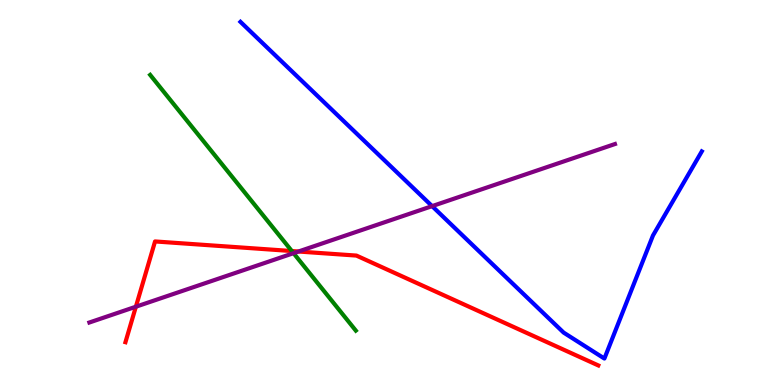[{'lines': ['blue', 'red'], 'intersections': []}, {'lines': ['green', 'red'], 'intersections': [{'x': 3.77, 'y': 3.48}]}, {'lines': ['purple', 'red'], 'intersections': [{'x': 1.75, 'y': 2.03}, {'x': 3.85, 'y': 3.47}]}, {'lines': ['blue', 'green'], 'intersections': []}, {'lines': ['blue', 'purple'], 'intersections': [{'x': 5.58, 'y': 4.65}]}, {'lines': ['green', 'purple'], 'intersections': [{'x': 3.79, 'y': 3.42}]}]